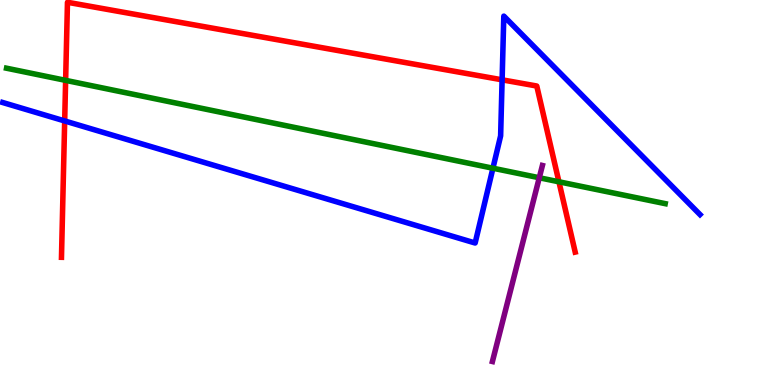[{'lines': ['blue', 'red'], 'intersections': [{'x': 0.835, 'y': 6.86}, {'x': 6.48, 'y': 7.93}]}, {'lines': ['green', 'red'], 'intersections': [{'x': 0.847, 'y': 7.91}, {'x': 7.21, 'y': 5.28}]}, {'lines': ['purple', 'red'], 'intersections': []}, {'lines': ['blue', 'green'], 'intersections': [{'x': 6.36, 'y': 5.63}]}, {'lines': ['blue', 'purple'], 'intersections': []}, {'lines': ['green', 'purple'], 'intersections': [{'x': 6.96, 'y': 5.38}]}]